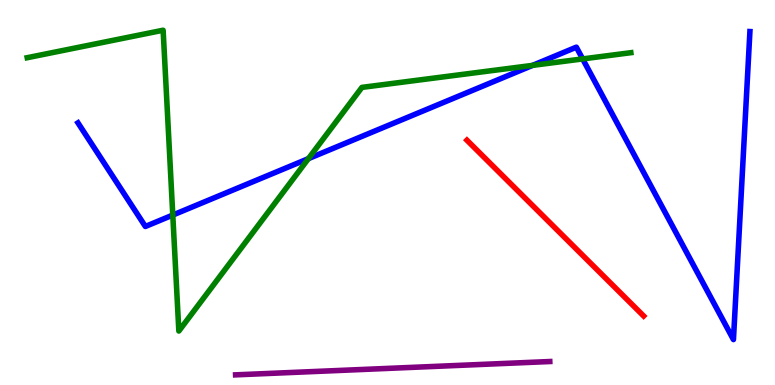[{'lines': ['blue', 'red'], 'intersections': []}, {'lines': ['green', 'red'], 'intersections': []}, {'lines': ['purple', 'red'], 'intersections': []}, {'lines': ['blue', 'green'], 'intersections': [{'x': 2.23, 'y': 4.41}, {'x': 3.98, 'y': 5.88}, {'x': 6.87, 'y': 8.3}, {'x': 7.52, 'y': 8.47}]}, {'lines': ['blue', 'purple'], 'intersections': []}, {'lines': ['green', 'purple'], 'intersections': []}]